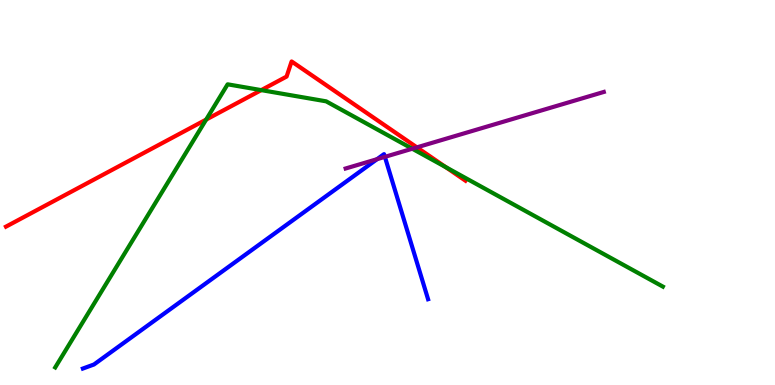[{'lines': ['blue', 'red'], 'intersections': []}, {'lines': ['green', 'red'], 'intersections': [{'x': 2.66, 'y': 6.89}, {'x': 3.37, 'y': 7.66}, {'x': 5.75, 'y': 5.66}]}, {'lines': ['purple', 'red'], 'intersections': [{'x': 5.38, 'y': 6.17}]}, {'lines': ['blue', 'green'], 'intersections': []}, {'lines': ['blue', 'purple'], 'intersections': [{'x': 4.87, 'y': 5.87}, {'x': 4.97, 'y': 5.93}]}, {'lines': ['green', 'purple'], 'intersections': [{'x': 5.32, 'y': 6.14}]}]